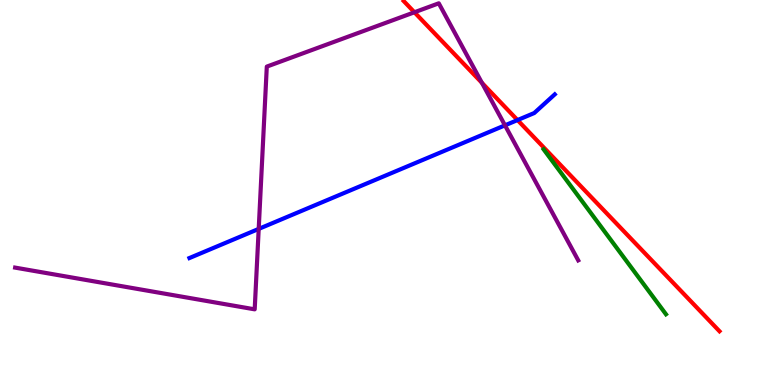[{'lines': ['blue', 'red'], 'intersections': [{'x': 6.68, 'y': 6.88}]}, {'lines': ['green', 'red'], 'intersections': []}, {'lines': ['purple', 'red'], 'intersections': [{'x': 5.35, 'y': 9.68}, {'x': 6.22, 'y': 7.85}]}, {'lines': ['blue', 'green'], 'intersections': []}, {'lines': ['blue', 'purple'], 'intersections': [{'x': 3.34, 'y': 4.05}, {'x': 6.52, 'y': 6.74}]}, {'lines': ['green', 'purple'], 'intersections': []}]